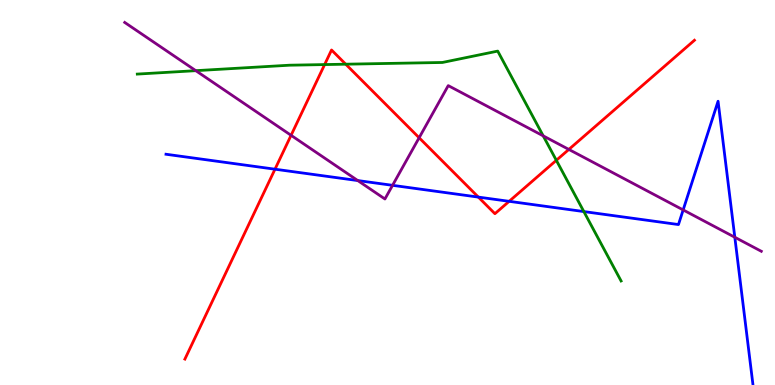[{'lines': ['blue', 'red'], 'intersections': [{'x': 3.55, 'y': 5.61}, {'x': 6.17, 'y': 4.88}, {'x': 6.57, 'y': 4.77}]}, {'lines': ['green', 'red'], 'intersections': [{'x': 4.19, 'y': 8.32}, {'x': 4.46, 'y': 8.33}, {'x': 7.18, 'y': 5.84}]}, {'lines': ['purple', 'red'], 'intersections': [{'x': 3.76, 'y': 6.49}, {'x': 5.41, 'y': 6.42}, {'x': 7.34, 'y': 6.12}]}, {'lines': ['blue', 'green'], 'intersections': [{'x': 7.53, 'y': 4.5}]}, {'lines': ['blue', 'purple'], 'intersections': [{'x': 4.62, 'y': 5.31}, {'x': 5.07, 'y': 5.19}, {'x': 8.81, 'y': 4.55}, {'x': 9.48, 'y': 3.84}]}, {'lines': ['green', 'purple'], 'intersections': [{'x': 2.53, 'y': 8.16}, {'x': 7.01, 'y': 6.47}]}]